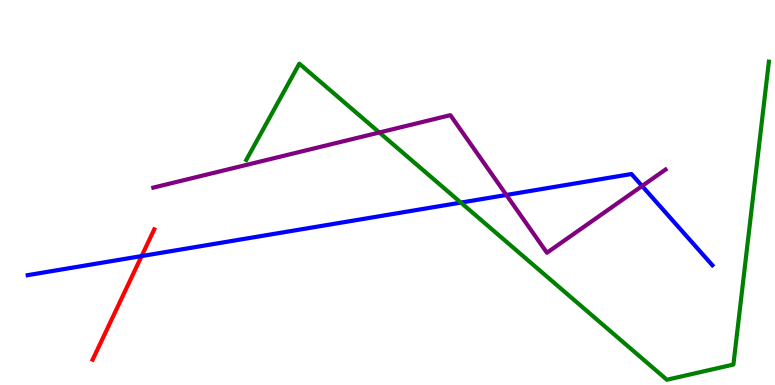[{'lines': ['blue', 'red'], 'intersections': [{'x': 1.83, 'y': 3.35}]}, {'lines': ['green', 'red'], 'intersections': []}, {'lines': ['purple', 'red'], 'intersections': []}, {'lines': ['blue', 'green'], 'intersections': [{'x': 5.95, 'y': 4.74}]}, {'lines': ['blue', 'purple'], 'intersections': [{'x': 6.53, 'y': 4.94}, {'x': 8.28, 'y': 5.17}]}, {'lines': ['green', 'purple'], 'intersections': [{'x': 4.89, 'y': 6.56}]}]